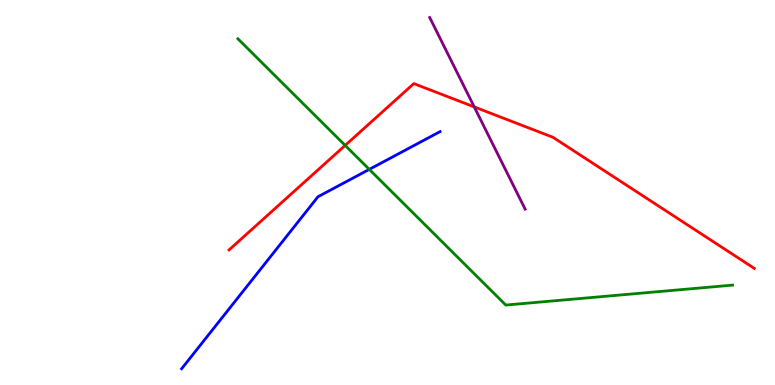[{'lines': ['blue', 'red'], 'intersections': []}, {'lines': ['green', 'red'], 'intersections': [{'x': 4.45, 'y': 6.22}]}, {'lines': ['purple', 'red'], 'intersections': [{'x': 6.12, 'y': 7.22}]}, {'lines': ['blue', 'green'], 'intersections': [{'x': 4.76, 'y': 5.6}]}, {'lines': ['blue', 'purple'], 'intersections': []}, {'lines': ['green', 'purple'], 'intersections': []}]